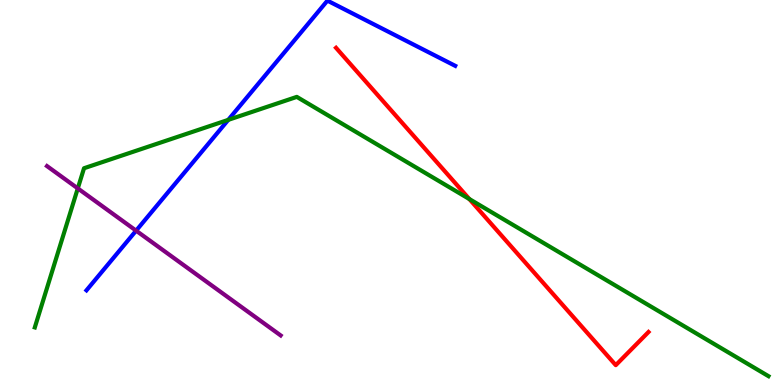[{'lines': ['blue', 'red'], 'intersections': []}, {'lines': ['green', 'red'], 'intersections': [{'x': 6.06, 'y': 4.83}]}, {'lines': ['purple', 'red'], 'intersections': []}, {'lines': ['blue', 'green'], 'intersections': [{'x': 2.95, 'y': 6.89}]}, {'lines': ['blue', 'purple'], 'intersections': [{'x': 1.76, 'y': 4.01}]}, {'lines': ['green', 'purple'], 'intersections': [{'x': 1.0, 'y': 5.11}]}]